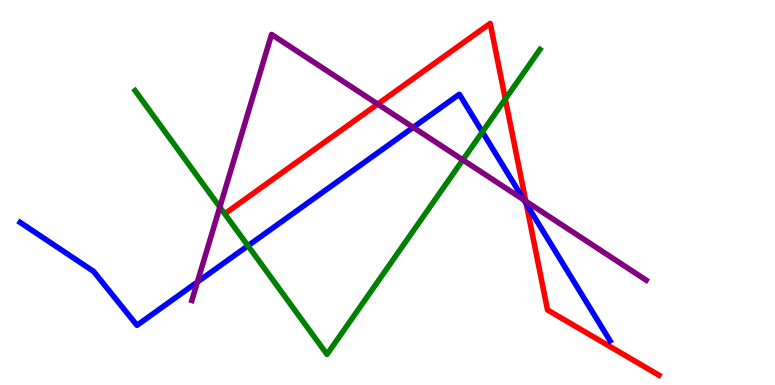[{'lines': ['blue', 'red'], 'intersections': [{'x': 6.79, 'y': 4.71}]}, {'lines': ['green', 'red'], 'intersections': [{'x': 6.52, 'y': 7.43}]}, {'lines': ['purple', 'red'], 'intersections': [{'x': 4.87, 'y': 7.3}, {'x': 6.78, 'y': 4.77}]}, {'lines': ['blue', 'green'], 'intersections': [{'x': 3.2, 'y': 3.62}, {'x': 6.22, 'y': 6.57}]}, {'lines': ['blue', 'purple'], 'intersections': [{'x': 2.55, 'y': 2.67}, {'x': 5.33, 'y': 6.69}, {'x': 6.76, 'y': 4.8}]}, {'lines': ['green', 'purple'], 'intersections': [{'x': 2.84, 'y': 4.62}, {'x': 5.97, 'y': 5.85}]}]